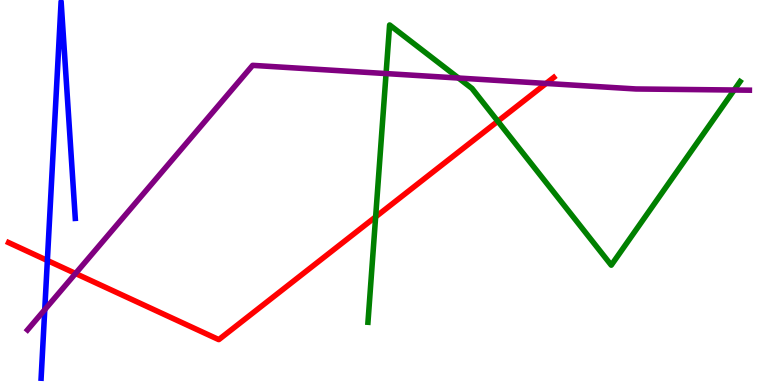[{'lines': ['blue', 'red'], 'intersections': [{'x': 0.611, 'y': 3.23}]}, {'lines': ['green', 'red'], 'intersections': [{'x': 4.85, 'y': 4.37}, {'x': 6.42, 'y': 6.85}]}, {'lines': ['purple', 'red'], 'intersections': [{'x': 0.975, 'y': 2.9}, {'x': 7.05, 'y': 7.83}]}, {'lines': ['blue', 'green'], 'intersections': []}, {'lines': ['blue', 'purple'], 'intersections': [{'x': 0.577, 'y': 1.96}]}, {'lines': ['green', 'purple'], 'intersections': [{'x': 4.98, 'y': 8.09}, {'x': 5.92, 'y': 7.97}, {'x': 9.47, 'y': 7.66}]}]